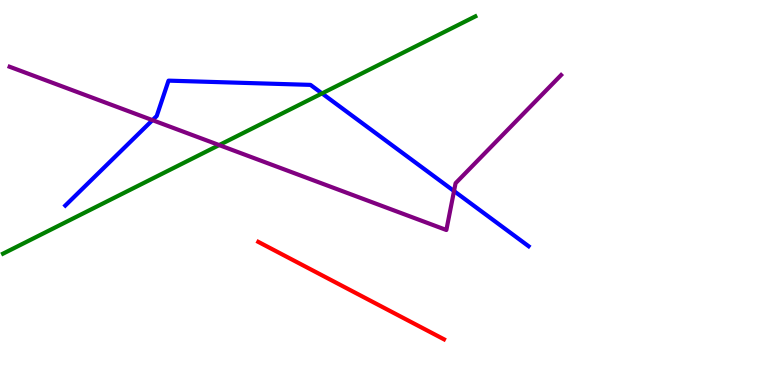[{'lines': ['blue', 'red'], 'intersections': []}, {'lines': ['green', 'red'], 'intersections': []}, {'lines': ['purple', 'red'], 'intersections': []}, {'lines': ['blue', 'green'], 'intersections': [{'x': 4.15, 'y': 7.57}]}, {'lines': ['blue', 'purple'], 'intersections': [{'x': 1.97, 'y': 6.88}, {'x': 5.86, 'y': 5.04}]}, {'lines': ['green', 'purple'], 'intersections': [{'x': 2.83, 'y': 6.23}]}]